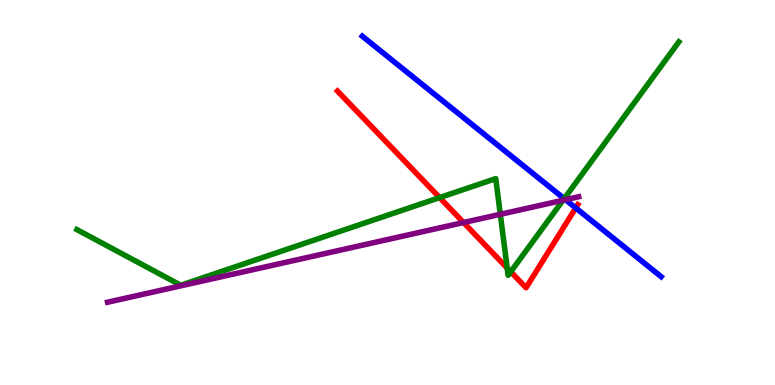[{'lines': ['blue', 'red'], 'intersections': [{'x': 7.43, 'y': 4.6}]}, {'lines': ['green', 'red'], 'intersections': [{'x': 5.67, 'y': 4.87}, {'x': 6.54, 'y': 3.04}, {'x': 6.59, 'y': 2.94}]}, {'lines': ['purple', 'red'], 'intersections': [{'x': 5.98, 'y': 4.22}]}, {'lines': ['blue', 'green'], 'intersections': [{'x': 7.28, 'y': 4.84}]}, {'lines': ['blue', 'purple'], 'intersections': [{'x': 7.3, 'y': 4.81}]}, {'lines': ['green', 'purple'], 'intersections': [{'x': 6.46, 'y': 4.43}, {'x': 7.26, 'y': 4.8}]}]